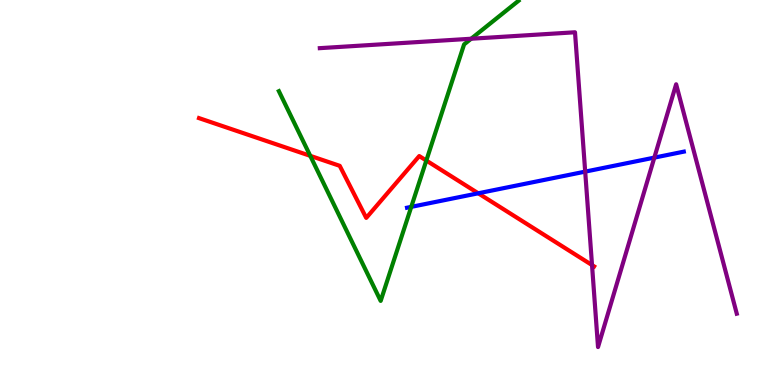[{'lines': ['blue', 'red'], 'intersections': [{'x': 6.17, 'y': 4.98}]}, {'lines': ['green', 'red'], 'intersections': [{'x': 4.0, 'y': 5.95}, {'x': 5.5, 'y': 5.83}]}, {'lines': ['purple', 'red'], 'intersections': [{'x': 7.64, 'y': 3.12}]}, {'lines': ['blue', 'green'], 'intersections': [{'x': 5.31, 'y': 4.63}]}, {'lines': ['blue', 'purple'], 'intersections': [{'x': 7.55, 'y': 5.54}, {'x': 8.44, 'y': 5.91}]}, {'lines': ['green', 'purple'], 'intersections': [{'x': 6.08, 'y': 8.99}]}]